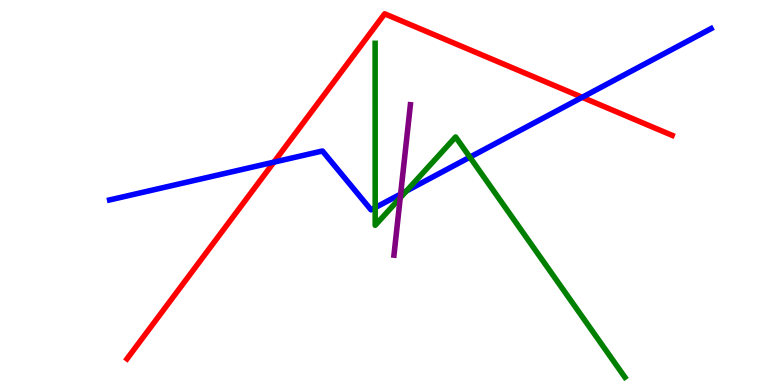[{'lines': ['blue', 'red'], 'intersections': [{'x': 3.53, 'y': 5.79}, {'x': 7.51, 'y': 7.47}]}, {'lines': ['green', 'red'], 'intersections': []}, {'lines': ['purple', 'red'], 'intersections': []}, {'lines': ['blue', 'green'], 'intersections': [{'x': 4.84, 'y': 4.61}, {'x': 5.24, 'y': 5.04}, {'x': 6.06, 'y': 5.92}]}, {'lines': ['blue', 'purple'], 'intersections': [{'x': 5.17, 'y': 4.96}]}, {'lines': ['green', 'purple'], 'intersections': [{'x': 5.16, 'y': 4.86}]}]